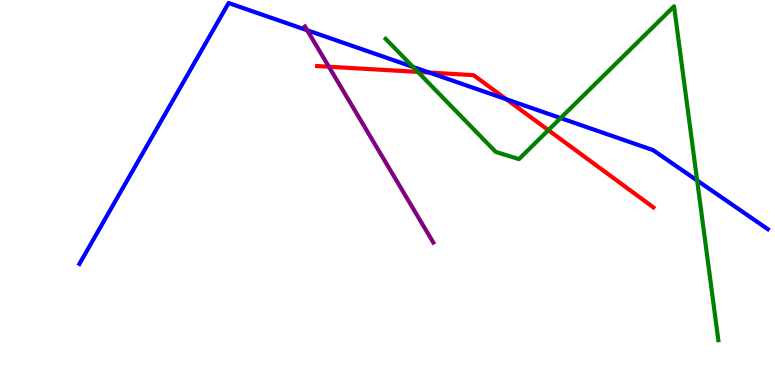[{'lines': ['blue', 'red'], 'intersections': [{'x': 5.54, 'y': 8.11}, {'x': 6.53, 'y': 7.42}]}, {'lines': ['green', 'red'], 'intersections': [{'x': 5.39, 'y': 8.13}, {'x': 7.08, 'y': 6.62}]}, {'lines': ['purple', 'red'], 'intersections': [{'x': 4.24, 'y': 8.27}]}, {'lines': ['blue', 'green'], 'intersections': [{'x': 5.33, 'y': 8.26}, {'x': 7.23, 'y': 6.93}, {'x': 9.0, 'y': 5.31}]}, {'lines': ['blue', 'purple'], 'intersections': [{'x': 3.96, 'y': 9.21}]}, {'lines': ['green', 'purple'], 'intersections': []}]